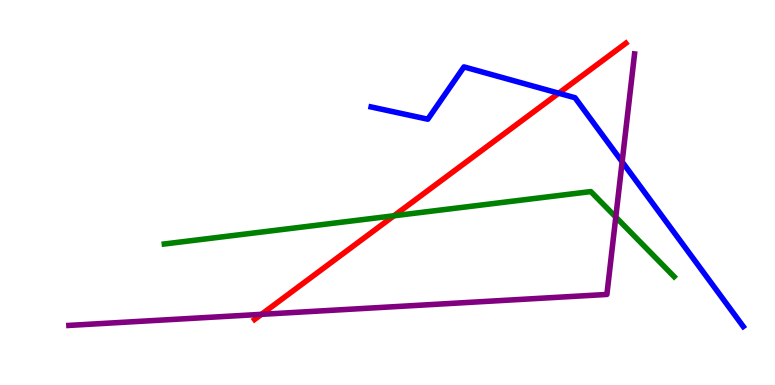[{'lines': ['blue', 'red'], 'intersections': [{'x': 7.21, 'y': 7.58}]}, {'lines': ['green', 'red'], 'intersections': [{'x': 5.08, 'y': 4.4}]}, {'lines': ['purple', 'red'], 'intersections': [{'x': 3.37, 'y': 1.84}]}, {'lines': ['blue', 'green'], 'intersections': []}, {'lines': ['blue', 'purple'], 'intersections': [{'x': 8.03, 'y': 5.8}]}, {'lines': ['green', 'purple'], 'intersections': [{'x': 7.95, 'y': 4.36}]}]